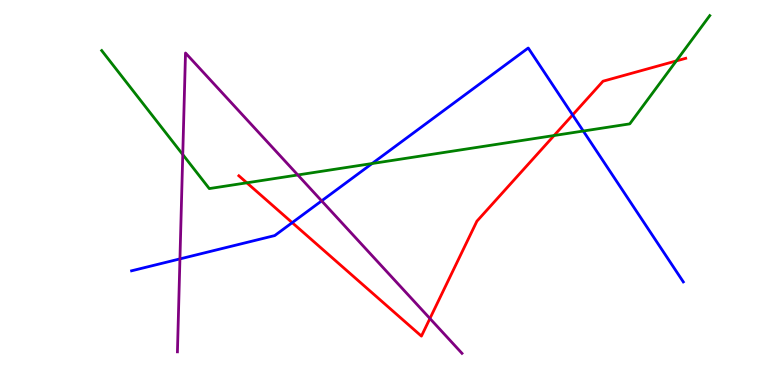[{'lines': ['blue', 'red'], 'intersections': [{'x': 3.77, 'y': 4.22}, {'x': 7.39, 'y': 7.01}]}, {'lines': ['green', 'red'], 'intersections': [{'x': 3.18, 'y': 5.25}, {'x': 7.15, 'y': 6.48}, {'x': 8.73, 'y': 8.42}]}, {'lines': ['purple', 'red'], 'intersections': [{'x': 5.55, 'y': 1.73}]}, {'lines': ['blue', 'green'], 'intersections': [{'x': 4.8, 'y': 5.75}, {'x': 7.53, 'y': 6.6}]}, {'lines': ['blue', 'purple'], 'intersections': [{'x': 2.32, 'y': 3.28}, {'x': 4.15, 'y': 4.78}]}, {'lines': ['green', 'purple'], 'intersections': [{'x': 2.36, 'y': 5.99}, {'x': 3.84, 'y': 5.46}]}]